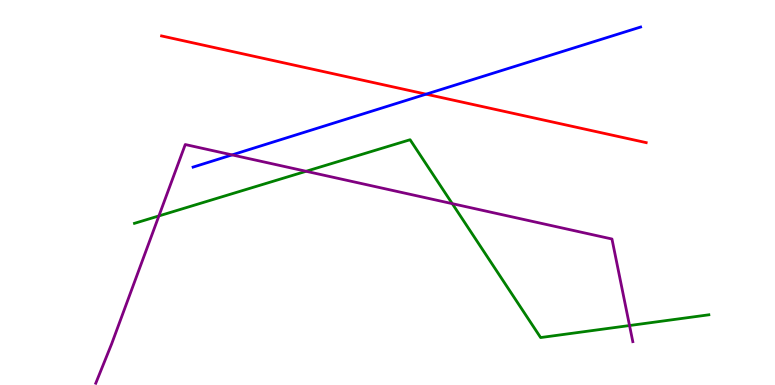[{'lines': ['blue', 'red'], 'intersections': [{'x': 5.5, 'y': 7.55}]}, {'lines': ['green', 'red'], 'intersections': []}, {'lines': ['purple', 'red'], 'intersections': []}, {'lines': ['blue', 'green'], 'intersections': []}, {'lines': ['blue', 'purple'], 'intersections': [{'x': 2.99, 'y': 5.98}]}, {'lines': ['green', 'purple'], 'intersections': [{'x': 2.05, 'y': 4.39}, {'x': 3.95, 'y': 5.55}, {'x': 5.84, 'y': 4.71}, {'x': 8.12, 'y': 1.54}]}]